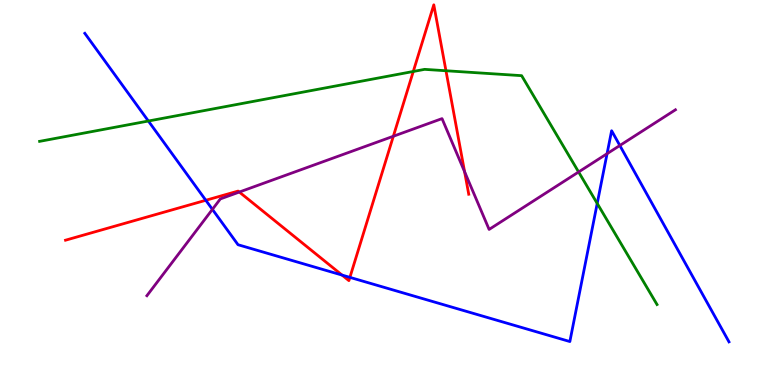[{'lines': ['blue', 'red'], 'intersections': [{'x': 2.66, 'y': 4.8}, {'x': 4.41, 'y': 2.86}, {'x': 4.51, 'y': 2.8}]}, {'lines': ['green', 'red'], 'intersections': [{'x': 5.33, 'y': 8.14}, {'x': 5.75, 'y': 8.16}]}, {'lines': ['purple', 'red'], 'intersections': [{'x': 3.09, 'y': 5.01}, {'x': 5.08, 'y': 6.46}, {'x': 5.99, 'y': 5.54}]}, {'lines': ['blue', 'green'], 'intersections': [{'x': 1.91, 'y': 6.86}, {'x': 7.71, 'y': 4.72}]}, {'lines': ['blue', 'purple'], 'intersections': [{'x': 2.74, 'y': 4.56}, {'x': 7.83, 'y': 6.01}, {'x': 8.0, 'y': 6.22}]}, {'lines': ['green', 'purple'], 'intersections': [{'x': 7.47, 'y': 5.53}]}]